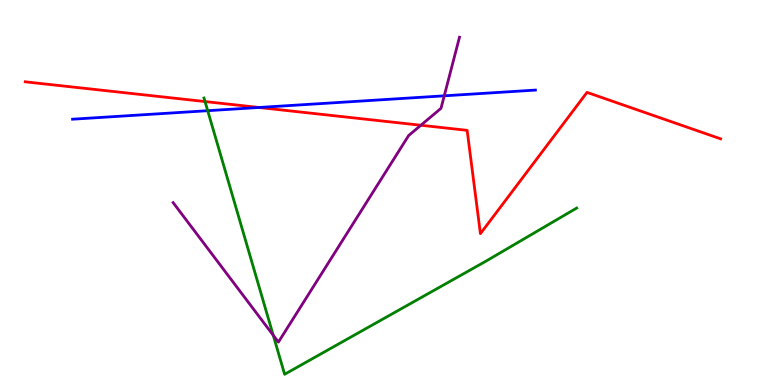[{'lines': ['blue', 'red'], 'intersections': [{'x': 3.34, 'y': 7.21}]}, {'lines': ['green', 'red'], 'intersections': [{'x': 2.65, 'y': 7.36}]}, {'lines': ['purple', 'red'], 'intersections': [{'x': 5.43, 'y': 6.75}]}, {'lines': ['blue', 'green'], 'intersections': [{'x': 2.68, 'y': 7.12}]}, {'lines': ['blue', 'purple'], 'intersections': [{'x': 5.73, 'y': 7.51}]}, {'lines': ['green', 'purple'], 'intersections': [{'x': 3.53, 'y': 1.29}]}]